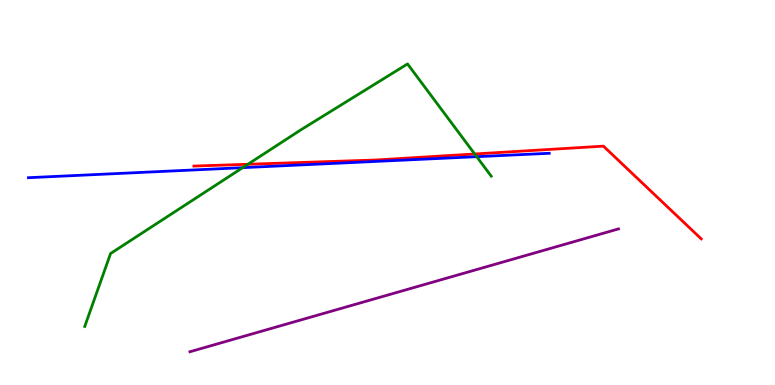[{'lines': ['blue', 'red'], 'intersections': []}, {'lines': ['green', 'red'], 'intersections': [{'x': 3.2, 'y': 5.73}, {'x': 6.13, 'y': 6.0}]}, {'lines': ['purple', 'red'], 'intersections': []}, {'lines': ['blue', 'green'], 'intersections': [{'x': 3.13, 'y': 5.65}, {'x': 6.15, 'y': 5.93}]}, {'lines': ['blue', 'purple'], 'intersections': []}, {'lines': ['green', 'purple'], 'intersections': []}]